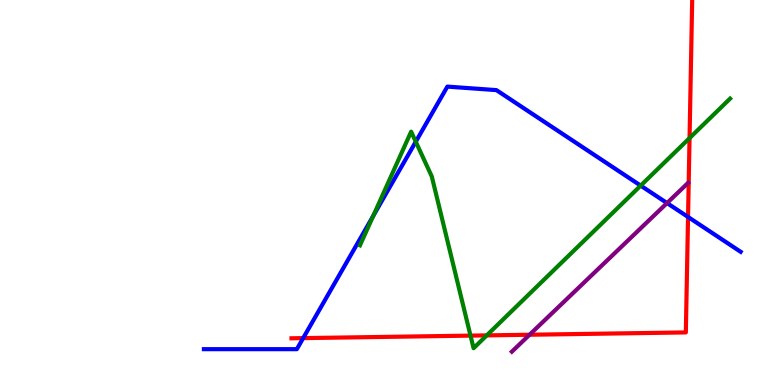[{'lines': ['blue', 'red'], 'intersections': [{'x': 3.91, 'y': 1.22}, {'x': 8.88, 'y': 4.36}]}, {'lines': ['green', 'red'], 'intersections': [{'x': 6.07, 'y': 1.28}, {'x': 6.28, 'y': 1.29}, {'x': 8.9, 'y': 6.41}]}, {'lines': ['purple', 'red'], 'intersections': [{'x': 6.83, 'y': 1.31}]}, {'lines': ['blue', 'green'], 'intersections': [{'x': 4.82, 'y': 4.39}, {'x': 5.36, 'y': 6.32}, {'x': 8.27, 'y': 5.18}]}, {'lines': ['blue', 'purple'], 'intersections': [{'x': 8.61, 'y': 4.73}]}, {'lines': ['green', 'purple'], 'intersections': []}]